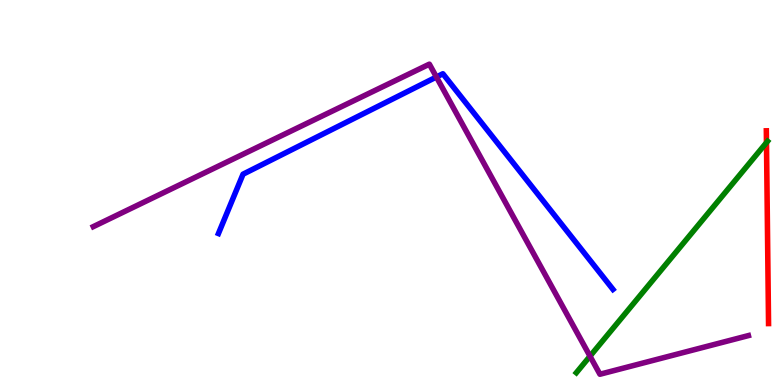[{'lines': ['blue', 'red'], 'intersections': []}, {'lines': ['green', 'red'], 'intersections': [{'x': 9.89, 'y': 6.3}]}, {'lines': ['purple', 'red'], 'intersections': []}, {'lines': ['blue', 'green'], 'intersections': []}, {'lines': ['blue', 'purple'], 'intersections': [{'x': 5.63, 'y': 8.0}]}, {'lines': ['green', 'purple'], 'intersections': [{'x': 7.61, 'y': 0.748}]}]